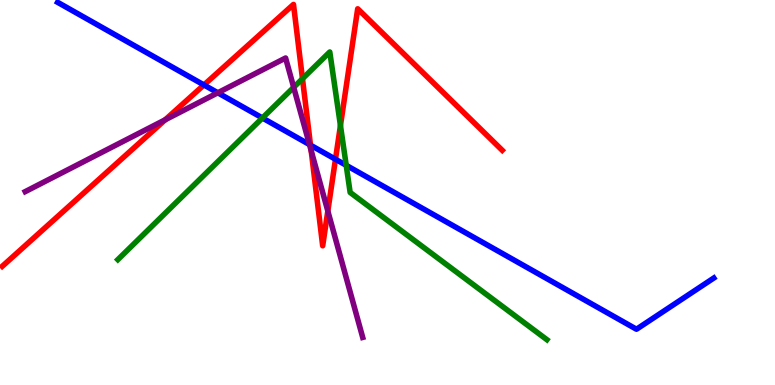[{'lines': ['blue', 'red'], 'intersections': [{'x': 2.63, 'y': 7.79}, {'x': 4.01, 'y': 6.23}, {'x': 4.33, 'y': 5.86}]}, {'lines': ['green', 'red'], 'intersections': [{'x': 3.9, 'y': 7.96}, {'x': 4.39, 'y': 6.74}]}, {'lines': ['purple', 'red'], 'intersections': [{'x': 2.13, 'y': 6.89}, {'x': 4.02, 'y': 6.08}, {'x': 4.23, 'y': 4.52}]}, {'lines': ['blue', 'green'], 'intersections': [{'x': 3.39, 'y': 6.94}, {'x': 4.47, 'y': 5.71}]}, {'lines': ['blue', 'purple'], 'intersections': [{'x': 2.81, 'y': 7.59}, {'x': 3.99, 'y': 6.25}]}, {'lines': ['green', 'purple'], 'intersections': [{'x': 3.79, 'y': 7.73}]}]